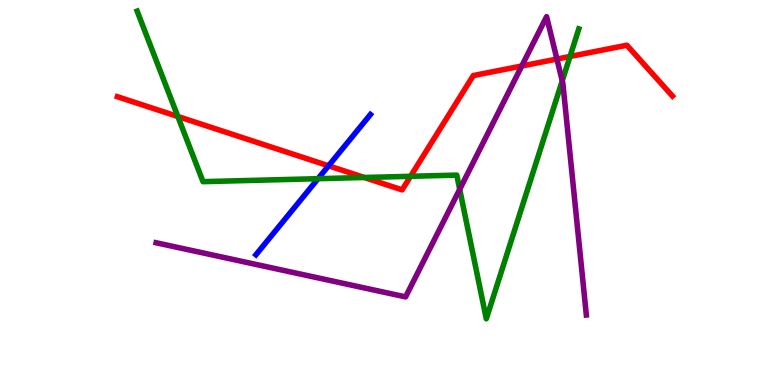[{'lines': ['blue', 'red'], 'intersections': [{'x': 4.24, 'y': 5.69}]}, {'lines': ['green', 'red'], 'intersections': [{'x': 2.29, 'y': 6.97}, {'x': 4.7, 'y': 5.39}, {'x': 5.3, 'y': 5.42}, {'x': 7.36, 'y': 8.53}]}, {'lines': ['purple', 'red'], 'intersections': [{'x': 6.73, 'y': 8.29}, {'x': 7.19, 'y': 8.47}]}, {'lines': ['blue', 'green'], 'intersections': [{'x': 4.1, 'y': 5.36}]}, {'lines': ['blue', 'purple'], 'intersections': []}, {'lines': ['green', 'purple'], 'intersections': [{'x': 5.93, 'y': 5.08}, {'x': 7.25, 'y': 7.9}]}]